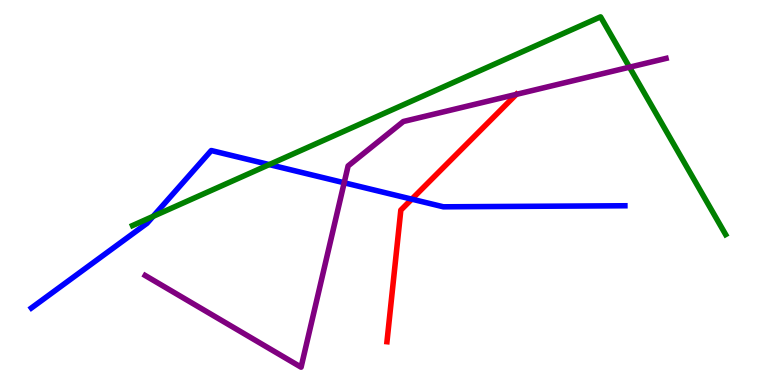[{'lines': ['blue', 'red'], 'intersections': [{'x': 5.31, 'y': 4.83}]}, {'lines': ['green', 'red'], 'intersections': []}, {'lines': ['purple', 'red'], 'intersections': [{'x': 6.66, 'y': 7.55}]}, {'lines': ['blue', 'green'], 'intersections': [{'x': 1.98, 'y': 4.38}, {'x': 3.47, 'y': 5.72}]}, {'lines': ['blue', 'purple'], 'intersections': [{'x': 4.44, 'y': 5.25}]}, {'lines': ['green', 'purple'], 'intersections': [{'x': 8.12, 'y': 8.25}]}]